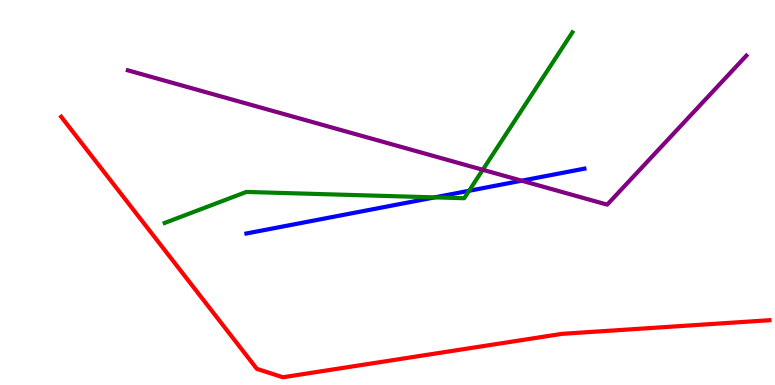[{'lines': ['blue', 'red'], 'intersections': []}, {'lines': ['green', 'red'], 'intersections': []}, {'lines': ['purple', 'red'], 'intersections': []}, {'lines': ['blue', 'green'], 'intersections': [{'x': 5.61, 'y': 4.87}, {'x': 6.05, 'y': 5.04}]}, {'lines': ['blue', 'purple'], 'intersections': [{'x': 6.73, 'y': 5.31}]}, {'lines': ['green', 'purple'], 'intersections': [{'x': 6.23, 'y': 5.59}]}]